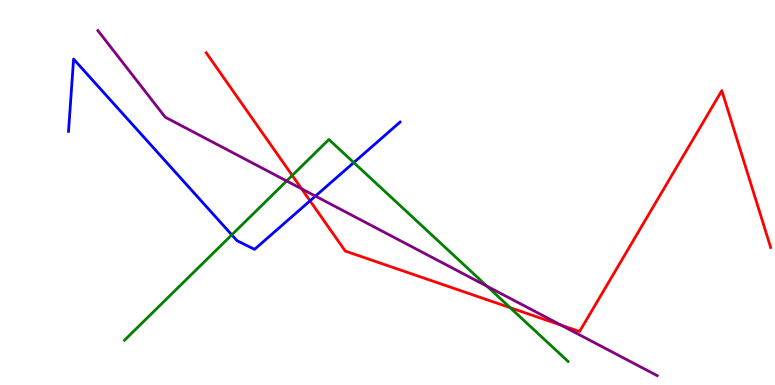[{'lines': ['blue', 'red'], 'intersections': [{'x': 4.0, 'y': 4.78}]}, {'lines': ['green', 'red'], 'intersections': [{'x': 3.77, 'y': 5.44}, {'x': 6.58, 'y': 2.01}]}, {'lines': ['purple', 'red'], 'intersections': [{'x': 3.89, 'y': 5.09}, {'x': 7.24, 'y': 1.55}]}, {'lines': ['blue', 'green'], 'intersections': [{'x': 2.99, 'y': 3.9}, {'x': 4.56, 'y': 5.78}]}, {'lines': ['blue', 'purple'], 'intersections': [{'x': 4.07, 'y': 4.91}]}, {'lines': ['green', 'purple'], 'intersections': [{'x': 3.7, 'y': 5.3}, {'x': 6.28, 'y': 2.56}]}]